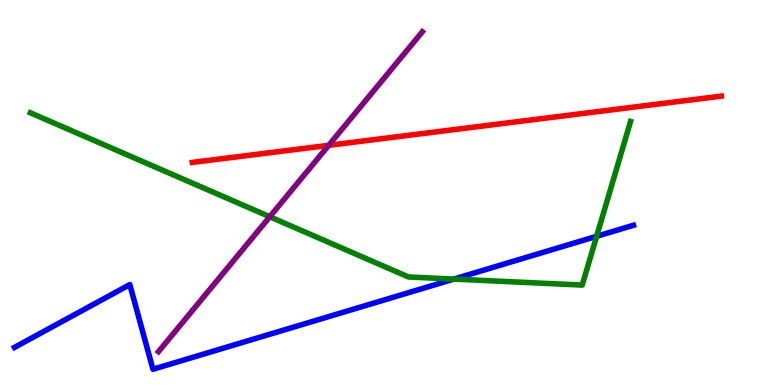[{'lines': ['blue', 'red'], 'intersections': []}, {'lines': ['green', 'red'], 'intersections': []}, {'lines': ['purple', 'red'], 'intersections': [{'x': 4.24, 'y': 6.23}]}, {'lines': ['blue', 'green'], 'intersections': [{'x': 5.86, 'y': 2.75}, {'x': 7.7, 'y': 3.86}]}, {'lines': ['blue', 'purple'], 'intersections': []}, {'lines': ['green', 'purple'], 'intersections': [{'x': 3.48, 'y': 4.37}]}]